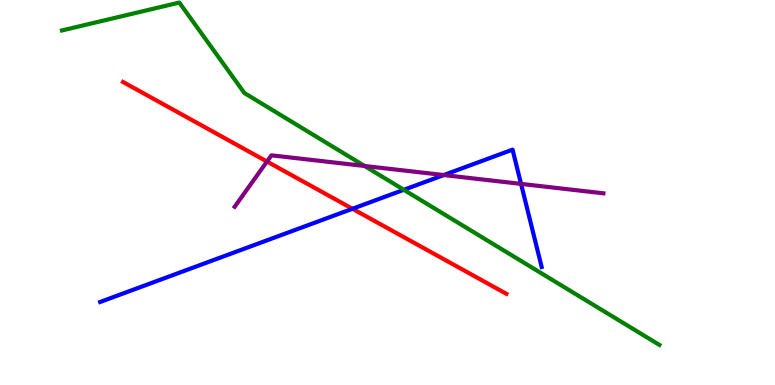[{'lines': ['blue', 'red'], 'intersections': [{'x': 4.55, 'y': 4.58}]}, {'lines': ['green', 'red'], 'intersections': []}, {'lines': ['purple', 'red'], 'intersections': [{'x': 3.44, 'y': 5.8}]}, {'lines': ['blue', 'green'], 'intersections': [{'x': 5.21, 'y': 5.07}]}, {'lines': ['blue', 'purple'], 'intersections': [{'x': 5.73, 'y': 5.45}, {'x': 6.72, 'y': 5.22}]}, {'lines': ['green', 'purple'], 'intersections': [{'x': 4.7, 'y': 5.69}]}]